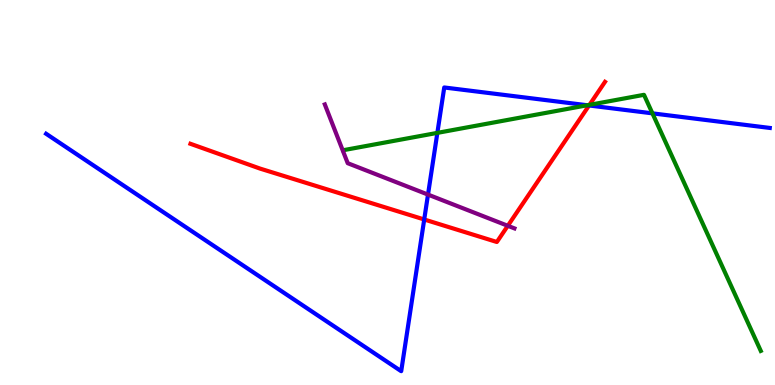[{'lines': ['blue', 'red'], 'intersections': [{'x': 5.47, 'y': 4.3}, {'x': 7.6, 'y': 7.26}]}, {'lines': ['green', 'red'], 'intersections': [{'x': 7.61, 'y': 7.28}]}, {'lines': ['purple', 'red'], 'intersections': [{'x': 6.55, 'y': 4.14}]}, {'lines': ['blue', 'green'], 'intersections': [{'x': 5.64, 'y': 6.55}, {'x': 7.58, 'y': 7.27}, {'x': 8.42, 'y': 7.06}]}, {'lines': ['blue', 'purple'], 'intersections': [{'x': 5.52, 'y': 4.95}]}, {'lines': ['green', 'purple'], 'intersections': []}]